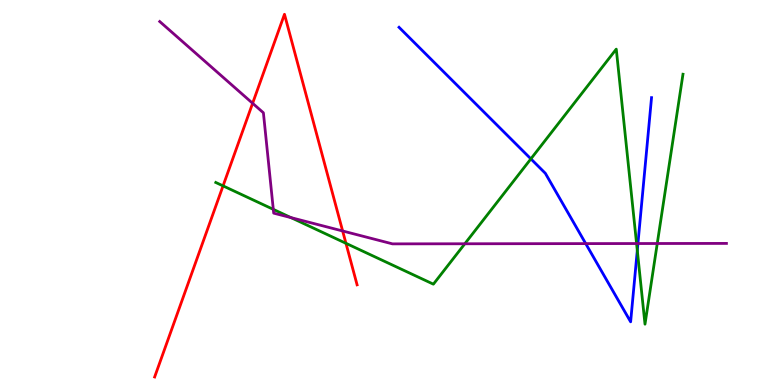[{'lines': ['blue', 'red'], 'intersections': []}, {'lines': ['green', 'red'], 'intersections': [{'x': 2.88, 'y': 5.17}, {'x': 4.46, 'y': 3.68}]}, {'lines': ['purple', 'red'], 'intersections': [{'x': 3.26, 'y': 7.32}, {'x': 4.42, 'y': 4.0}]}, {'lines': ['blue', 'green'], 'intersections': [{'x': 6.85, 'y': 5.87}, {'x': 8.22, 'y': 3.5}]}, {'lines': ['blue', 'purple'], 'intersections': [{'x': 7.56, 'y': 3.67}, {'x': 8.23, 'y': 3.67}]}, {'lines': ['green', 'purple'], 'intersections': [{'x': 3.53, 'y': 4.56}, {'x': 3.75, 'y': 4.35}, {'x': 6.0, 'y': 3.67}, {'x': 8.21, 'y': 3.67}, {'x': 8.48, 'y': 3.68}]}]